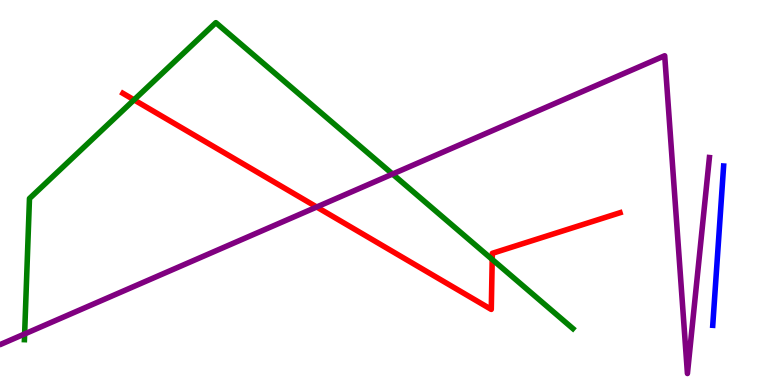[{'lines': ['blue', 'red'], 'intersections': []}, {'lines': ['green', 'red'], 'intersections': [{'x': 1.73, 'y': 7.41}, {'x': 6.35, 'y': 3.26}]}, {'lines': ['purple', 'red'], 'intersections': [{'x': 4.09, 'y': 4.62}]}, {'lines': ['blue', 'green'], 'intersections': []}, {'lines': ['blue', 'purple'], 'intersections': []}, {'lines': ['green', 'purple'], 'intersections': [{'x': 0.318, 'y': 1.33}, {'x': 5.07, 'y': 5.48}]}]